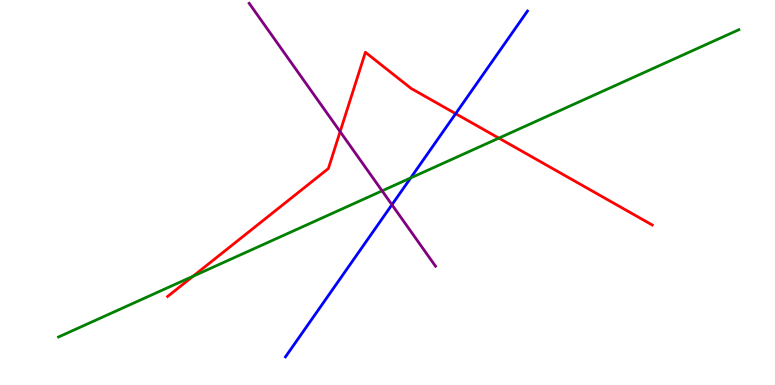[{'lines': ['blue', 'red'], 'intersections': [{'x': 5.88, 'y': 7.05}]}, {'lines': ['green', 'red'], 'intersections': [{'x': 2.49, 'y': 2.82}, {'x': 6.44, 'y': 6.41}]}, {'lines': ['purple', 'red'], 'intersections': [{'x': 4.39, 'y': 6.58}]}, {'lines': ['blue', 'green'], 'intersections': [{'x': 5.3, 'y': 5.38}]}, {'lines': ['blue', 'purple'], 'intersections': [{'x': 5.06, 'y': 4.68}]}, {'lines': ['green', 'purple'], 'intersections': [{'x': 4.93, 'y': 5.04}]}]